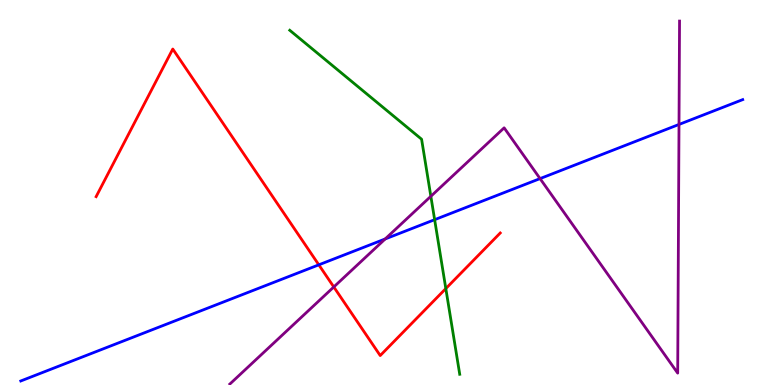[{'lines': ['blue', 'red'], 'intersections': [{'x': 4.11, 'y': 3.12}]}, {'lines': ['green', 'red'], 'intersections': [{'x': 5.75, 'y': 2.5}]}, {'lines': ['purple', 'red'], 'intersections': [{'x': 4.31, 'y': 2.55}]}, {'lines': ['blue', 'green'], 'intersections': [{'x': 5.61, 'y': 4.29}]}, {'lines': ['blue', 'purple'], 'intersections': [{'x': 4.97, 'y': 3.79}, {'x': 6.97, 'y': 5.36}, {'x': 8.76, 'y': 6.77}]}, {'lines': ['green', 'purple'], 'intersections': [{'x': 5.56, 'y': 4.9}]}]